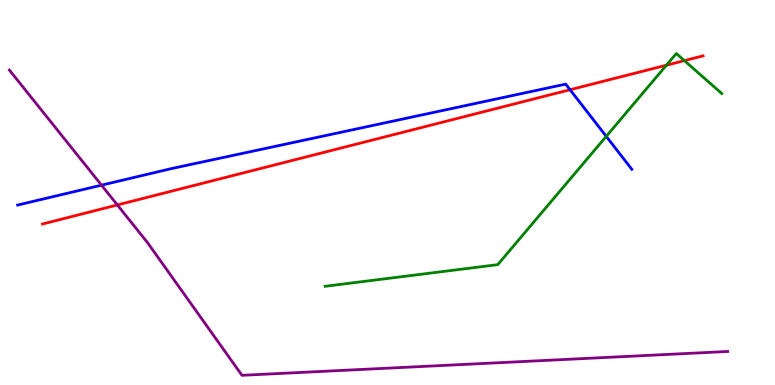[{'lines': ['blue', 'red'], 'intersections': [{'x': 7.36, 'y': 7.67}]}, {'lines': ['green', 'red'], 'intersections': [{'x': 8.6, 'y': 8.31}, {'x': 8.83, 'y': 8.43}]}, {'lines': ['purple', 'red'], 'intersections': [{'x': 1.51, 'y': 4.68}]}, {'lines': ['blue', 'green'], 'intersections': [{'x': 7.82, 'y': 6.46}]}, {'lines': ['blue', 'purple'], 'intersections': [{'x': 1.31, 'y': 5.19}]}, {'lines': ['green', 'purple'], 'intersections': []}]